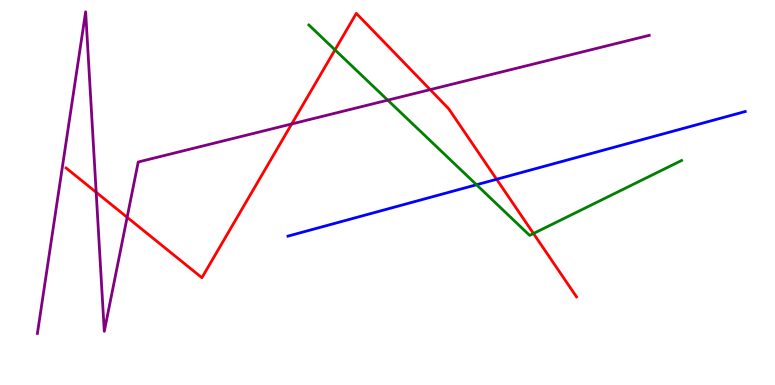[{'lines': ['blue', 'red'], 'intersections': [{'x': 6.41, 'y': 5.34}]}, {'lines': ['green', 'red'], 'intersections': [{'x': 4.32, 'y': 8.7}, {'x': 6.88, 'y': 3.93}]}, {'lines': ['purple', 'red'], 'intersections': [{'x': 1.24, 'y': 5.01}, {'x': 1.64, 'y': 4.36}, {'x': 3.76, 'y': 6.78}, {'x': 5.55, 'y': 7.67}]}, {'lines': ['blue', 'green'], 'intersections': [{'x': 6.15, 'y': 5.2}]}, {'lines': ['blue', 'purple'], 'intersections': []}, {'lines': ['green', 'purple'], 'intersections': [{'x': 5.0, 'y': 7.4}]}]